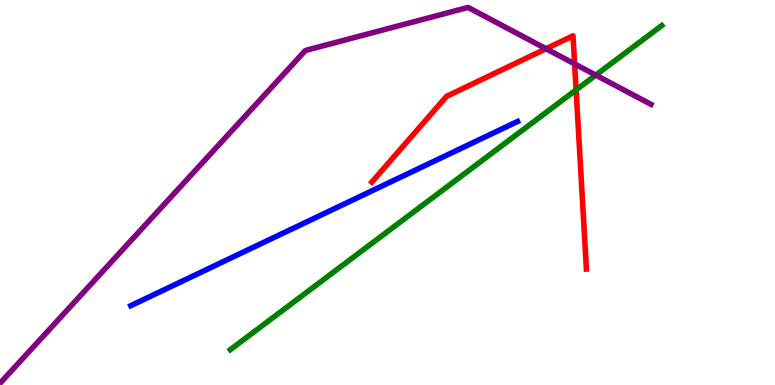[{'lines': ['blue', 'red'], 'intersections': []}, {'lines': ['green', 'red'], 'intersections': [{'x': 7.43, 'y': 7.67}]}, {'lines': ['purple', 'red'], 'intersections': [{'x': 7.05, 'y': 8.73}, {'x': 7.41, 'y': 8.34}]}, {'lines': ['blue', 'green'], 'intersections': []}, {'lines': ['blue', 'purple'], 'intersections': []}, {'lines': ['green', 'purple'], 'intersections': [{'x': 7.69, 'y': 8.05}]}]